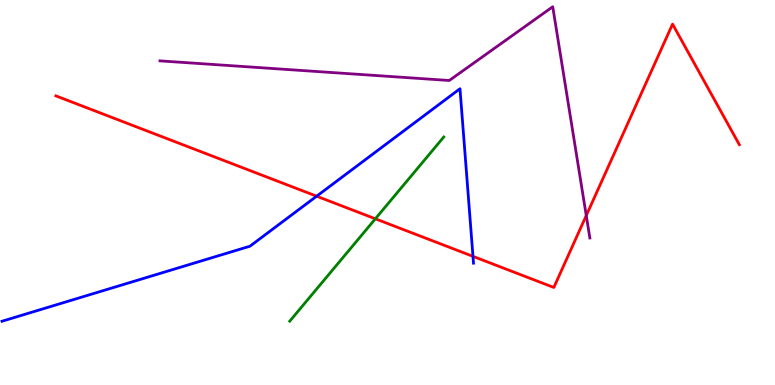[{'lines': ['blue', 'red'], 'intersections': [{'x': 4.09, 'y': 4.9}, {'x': 6.1, 'y': 3.34}]}, {'lines': ['green', 'red'], 'intersections': [{'x': 4.84, 'y': 4.32}]}, {'lines': ['purple', 'red'], 'intersections': [{'x': 7.56, 'y': 4.4}]}, {'lines': ['blue', 'green'], 'intersections': []}, {'lines': ['blue', 'purple'], 'intersections': []}, {'lines': ['green', 'purple'], 'intersections': []}]